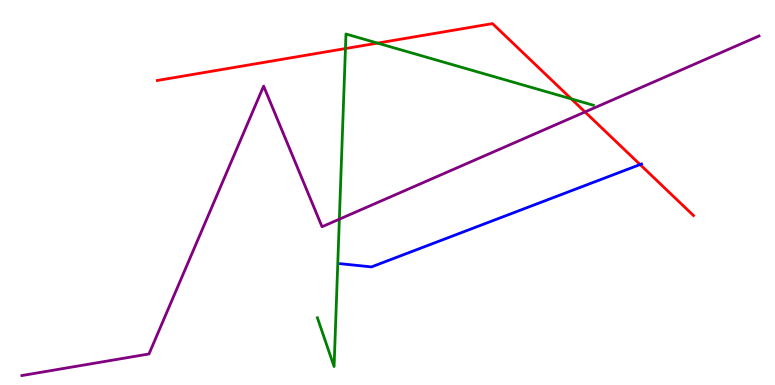[{'lines': ['blue', 'red'], 'intersections': [{'x': 8.26, 'y': 5.73}]}, {'lines': ['green', 'red'], 'intersections': [{'x': 4.46, 'y': 8.74}, {'x': 4.87, 'y': 8.88}, {'x': 7.37, 'y': 7.43}]}, {'lines': ['purple', 'red'], 'intersections': [{'x': 7.55, 'y': 7.09}]}, {'lines': ['blue', 'green'], 'intersections': []}, {'lines': ['blue', 'purple'], 'intersections': []}, {'lines': ['green', 'purple'], 'intersections': [{'x': 4.38, 'y': 4.31}]}]